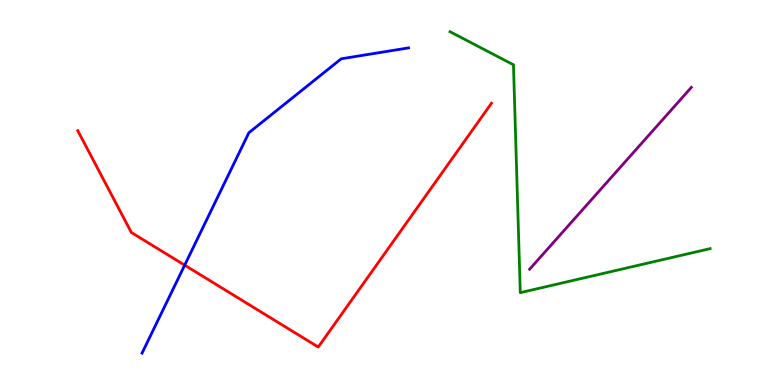[{'lines': ['blue', 'red'], 'intersections': [{'x': 2.38, 'y': 3.11}]}, {'lines': ['green', 'red'], 'intersections': []}, {'lines': ['purple', 'red'], 'intersections': []}, {'lines': ['blue', 'green'], 'intersections': []}, {'lines': ['blue', 'purple'], 'intersections': []}, {'lines': ['green', 'purple'], 'intersections': []}]